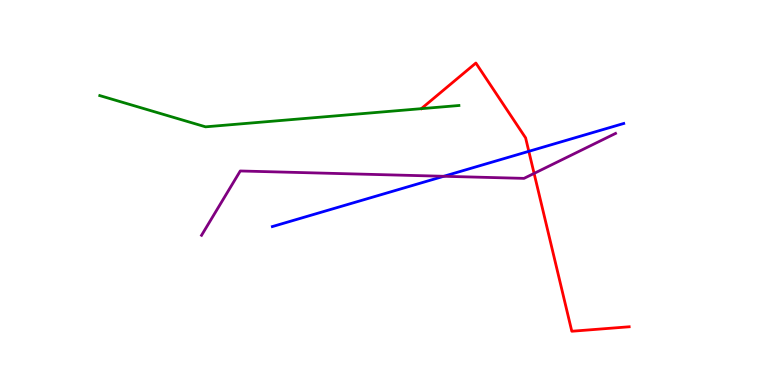[{'lines': ['blue', 'red'], 'intersections': [{'x': 6.82, 'y': 6.07}]}, {'lines': ['green', 'red'], 'intersections': []}, {'lines': ['purple', 'red'], 'intersections': [{'x': 6.89, 'y': 5.5}]}, {'lines': ['blue', 'green'], 'intersections': []}, {'lines': ['blue', 'purple'], 'intersections': [{'x': 5.73, 'y': 5.42}]}, {'lines': ['green', 'purple'], 'intersections': []}]